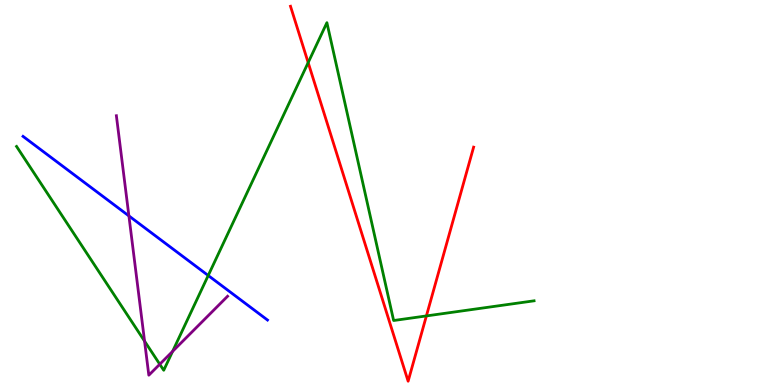[{'lines': ['blue', 'red'], 'intersections': []}, {'lines': ['green', 'red'], 'intersections': [{'x': 3.98, 'y': 8.37}, {'x': 5.5, 'y': 1.79}]}, {'lines': ['purple', 'red'], 'intersections': []}, {'lines': ['blue', 'green'], 'intersections': [{'x': 2.69, 'y': 2.84}]}, {'lines': ['blue', 'purple'], 'intersections': [{'x': 1.66, 'y': 4.39}]}, {'lines': ['green', 'purple'], 'intersections': [{'x': 1.87, 'y': 1.14}, {'x': 2.06, 'y': 0.539}, {'x': 2.23, 'y': 0.873}]}]